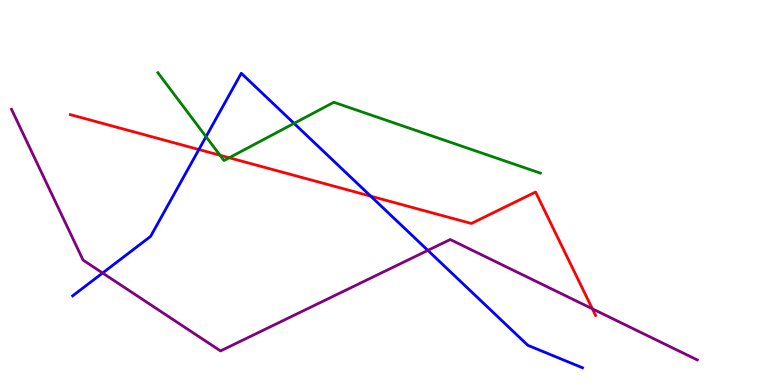[{'lines': ['blue', 'red'], 'intersections': [{'x': 2.57, 'y': 6.12}, {'x': 4.78, 'y': 4.9}]}, {'lines': ['green', 'red'], 'intersections': [{'x': 2.84, 'y': 5.97}, {'x': 2.96, 'y': 5.9}]}, {'lines': ['purple', 'red'], 'intersections': [{'x': 7.64, 'y': 1.98}]}, {'lines': ['blue', 'green'], 'intersections': [{'x': 2.66, 'y': 6.45}, {'x': 3.79, 'y': 6.8}]}, {'lines': ['blue', 'purple'], 'intersections': [{'x': 1.32, 'y': 2.91}, {'x': 5.52, 'y': 3.5}]}, {'lines': ['green', 'purple'], 'intersections': []}]